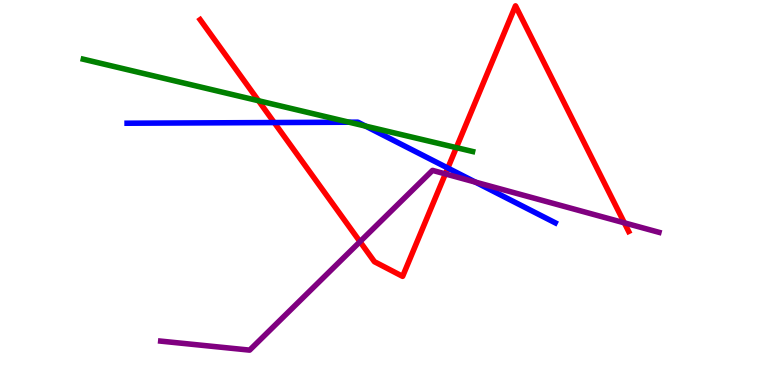[{'lines': ['blue', 'red'], 'intersections': [{'x': 3.54, 'y': 6.82}, {'x': 5.78, 'y': 5.64}]}, {'lines': ['green', 'red'], 'intersections': [{'x': 3.34, 'y': 7.38}, {'x': 5.89, 'y': 6.17}]}, {'lines': ['purple', 'red'], 'intersections': [{'x': 4.65, 'y': 3.72}, {'x': 5.75, 'y': 5.48}, {'x': 8.06, 'y': 4.21}]}, {'lines': ['blue', 'green'], 'intersections': [{'x': 4.5, 'y': 6.83}, {'x': 4.72, 'y': 6.72}]}, {'lines': ['blue', 'purple'], 'intersections': [{'x': 6.13, 'y': 5.27}]}, {'lines': ['green', 'purple'], 'intersections': []}]